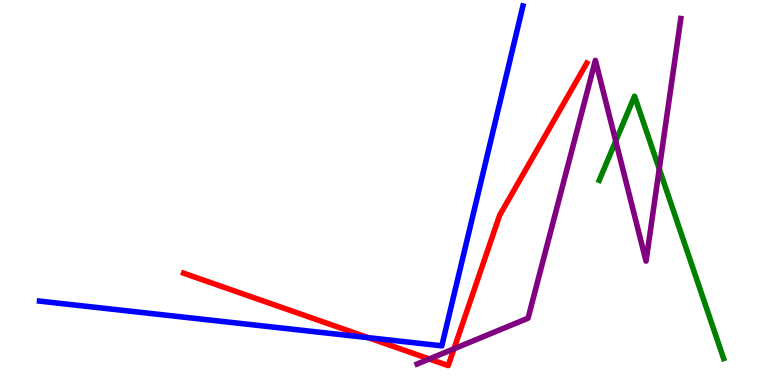[{'lines': ['blue', 'red'], 'intersections': [{'x': 4.75, 'y': 1.23}]}, {'lines': ['green', 'red'], 'intersections': []}, {'lines': ['purple', 'red'], 'intersections': [{'x': 5.54, 'y': 0.676}, {'x': 5.86, 'y': 0.941}]}, {'lines': ['blue', 'green'], 'intersections': []}, {'lines': ['blue', 'purple'], 'intersections': []}, {'lines': ['green', 'purple'], 'intersections': [{'x': 7.95, 'y': 6.34}, {'x': 8.51, 'y': 5.61}]}]